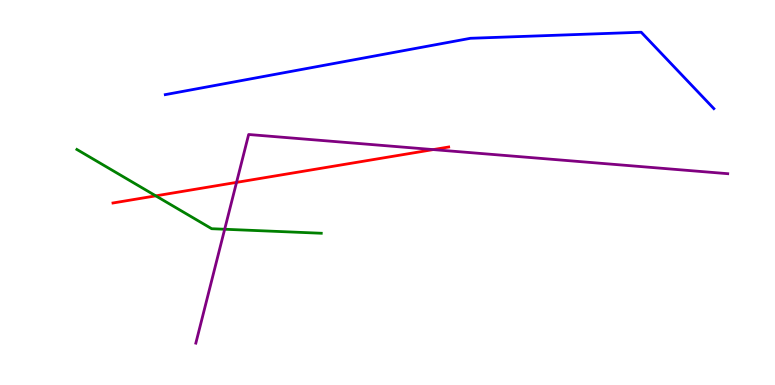[{'lines': ['blue', 'red'], 'intersections': []}, {'lines': ['green', 'red'], 'intersections': [{'x': 2.01, 'y': 4.91}]}, {'lines': ['purple', 'red'], 'intersections': [{'x': 3.05, 'y': 5.26}, {'x': 5.59, 'y': 6.11}]}, {'lines': ['blue', 'green'], 'intersections': []}, {'lines': ['blue', 'purple'], 'intersections': []}, {'lines': ['green', 'purple'], 'intersections': [{'x': 2.9, 'y': 4.05}]}]